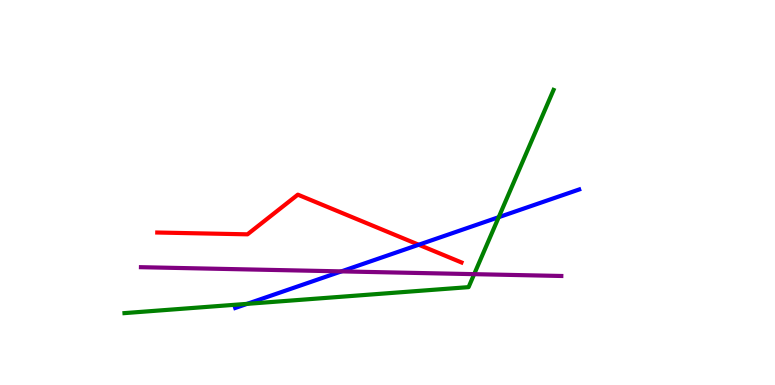[{'lines': ['blue', 'red'], 'intersections': [{'x': 5.4, 'y': 3.64}]}, {'lines': ['green', 'red'], 'intersections': []}, {'lines': ['purple', 'red'], 'intersections': []}, {'lines': ['blue', 'green'], 'intersections': [{'x': 3.19, 'y': 2.11}, {'x': 6.44, 'y': 4.36}]}, {'lines': ['blue', 'purple'], 'intersections': [{'x': 4.41, 'y': 2.95}]}, {'lines': ['green', 'purple'], 'intersections': [{'x': 6.12, 'y': 2.88}]}]